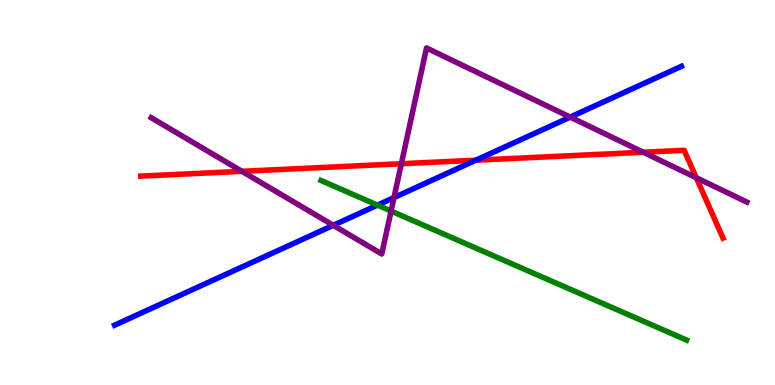[{'lines': ['blue', 'red'], 'intersections': [{'x': 6.14, 'y': 5.84}]}, {'lines': ['green', 'red'], 'intersections': []}, {'lines': ['purple', 'red'], 'intersections': [{'x': 3.12, 'y': 5.55}, {'x': 5.18, 'y': 5.75}, {'x': 8.3, 'y': 6.05}, {'x': 8.98, 'y': 5.38}]}, {'lines': ['blue', 'green'], 'intersections': [{'x': 4.87, 'y': 4.67}]}, {'lines': ['blue', 'purple'], 'intersections': [{'x': 4.3, 'y': 4.15}, {'x': 5.08, 'y': 4.87}, {'x': 7.36, 'y': 6.96}]}, {'lines': ['green', 'purple'], 'intersections': [{'x': 5.05, 'y': 4.52}]}]